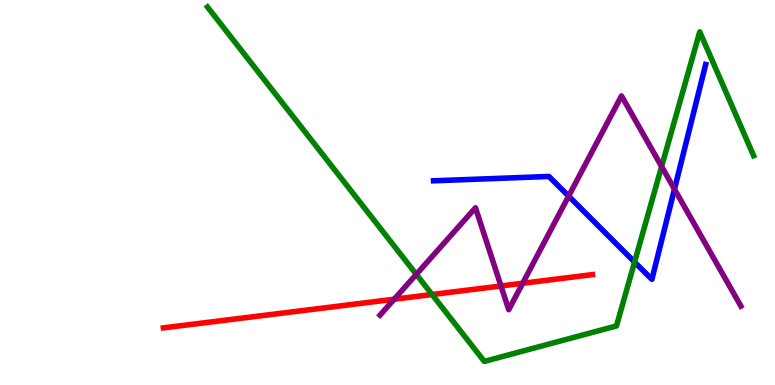[{'lines': ['blue', 'red'], 'intersections': []}, {'lines': ['green', 'red'], 'intersections': [{'x': 5.58, 'y': 2.35}]}, {'lines': ['purple', 'red'], 'intersections': [{'x': 5.09, 'y': 2.23}, {'x': 6.46, 'y': 2.57}, {'x': 6.74, 'y': 2.64}]}, {'lines': ['blue', 'green'], 'intersections': [{'x': 8.19, 'y': 3.19}]}, {'lines': ['blue', 'purple'], 'intersections': [{'x': 7.34, 'y': 4.91}, {'x': 8.7, 'y': 5.09}]}, {'lines': ['green', 'purple'], 'intersections': [{'x': 5.37, 'y': 2.87}, {'x': 8.54, 'y': 5.67}]}]